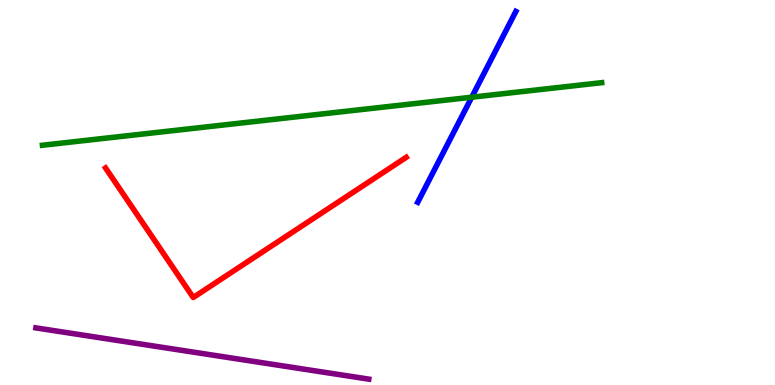[{'lines': ['blue', 'red'], 'intersections': []}, {'lines': ['green', 'red'], 'intersections': []}, {'lines': ['purple', 'red'], 'intersections': []}, {'lines': ['blue', 'green'], 'intersections': [{'x': 6.09, 'y': 7.48}]}, {'lines': ['blue', 'purple'], 'intersections': []}, {'lines': ['green', 'purple'], 'intersections': []}]